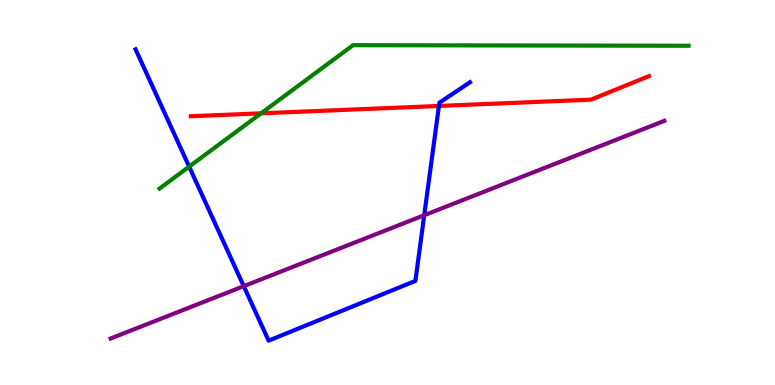[{'lines': ['blue', 'red'], 'intersections': [{'x': 5.66, 'y': 7.25}]}, {'lines': ['green', 'red'], 'intersections': [{'x': 3.37, 'y': 7.06}]}, {'lines': ['purple', 'red'], 'intersections': []}, {'lines': ['blue', 'green'], 'intersections': [{'x': 2.44, 'y': 5.67}]}, {'lines': ['blue', 'purple'], 'intersections': [{'x': 3.15, 'y': 2.57}, {'x': 5.47, 'y': 4.41}]}, {'lines': ['green', 'purple'], 'intersections': []}]